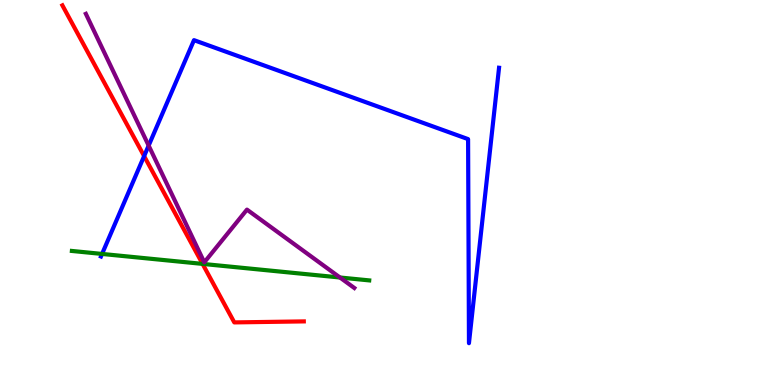[{'lines': ['blue', 'red'], 'intersections': [{'x': 1.86, 'y': 5.95}]}, {'lines': ['green', 'red'], 'intersections': [{'x': 2.61, 'y': 3.15}]}, {'lines': ['purple', 'red'], 'intersections': []}, {'lines': ['blue', 'green'], 'intersections': [{'x': 1.32, 'y': 3.4}]}, {'lines': ['blue', 'purple'], 'intersections': [{'x': 1.92, 'y': 6.22}]}, {'lines': ['green', 'purple'], 'intersections': [{'x': 4.39, 'y': 2.79}]}]